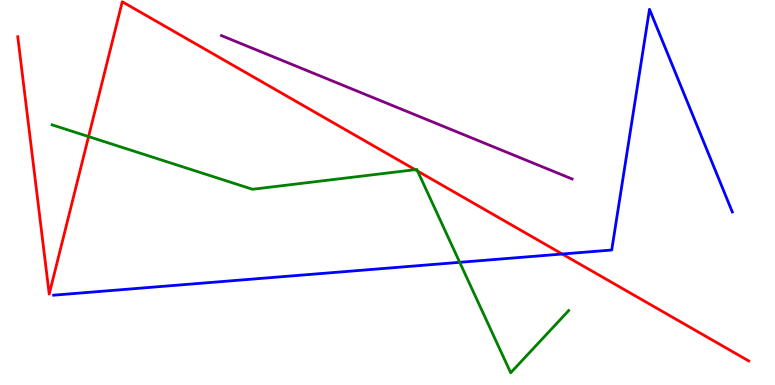[{'lines': ['blue', 'red'], 'intersections': [{'x': 7.26, 'y': 3.4}]}, {'lines': ['green', 'red'], 'intersections': [{'x': 1.14, 'y': 6.45}, {'x': 5.36, 'y': 5.59}, {'x': 5.39, 'y': 5.56}]}, {'lines': ['purple', 'red'], 'intersections': []}, {'lines': ['blue', 'green'], 'intersections': [{'x': 5.93, 'y': 3.19}]}, {'lines': ['blue', 'purple'], 'intersections': []}, {'lines': ['green', 'purple'], 'intersections': []}]